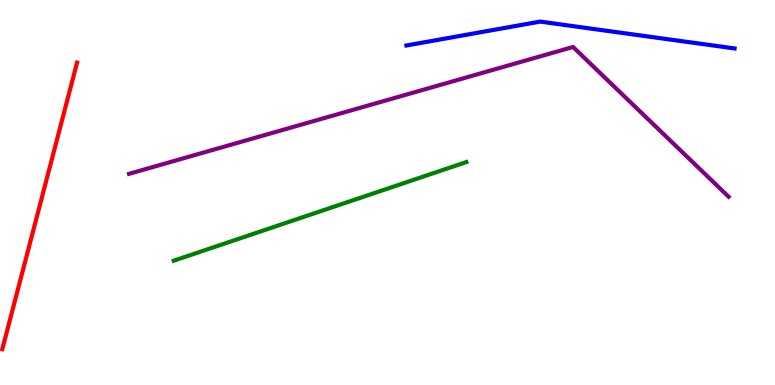[{'lines': ['blue', 'red'], 'intersections': []}, {'lines': ['green', 'red'], 'intersections': []}, {'lines': ['purple', 'red'], 'intersections': []}, {'lines': ['blue', 'green'], 'intersections': []}, {'lines': ['blue', 'purple'], 'intersections': []}, {'lines': ['green', 'purple'], 'intersections': []}]